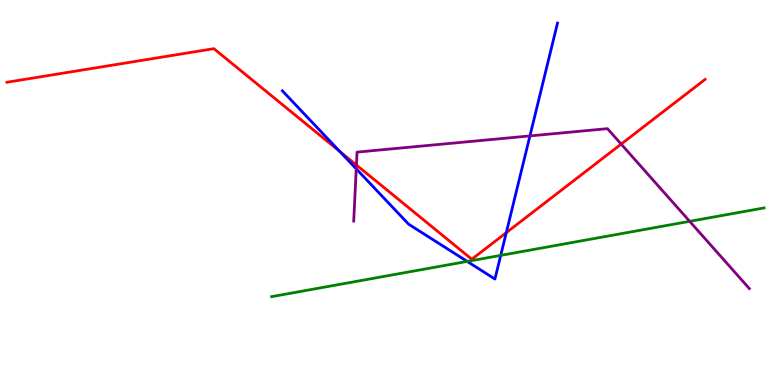[{'lines': ['blue', 'red'], 'intersections': [{'x': 4.38, 'y': 6.07}, {'x': 6.53, 'y': 3.96}]}, {'lines': ['green', 'red'], 'intersections': []}, {'lines': ['purple', 'red'], 'intersections': [{'x': 4.6, 'y': 5.71}, {'x': 8.02, 'y': 6.26}]}, {'lines': ['blue', 'green'], 'intersections': [{'x': 6.03, 'y': 3.21}, {'x': 6.46, 'y': 3.37}]}, {'lines': ['blue', 'purple'], 'intersections': [{'x': 4.6, 'y': 5.61}, {'x': 6.84, 'y': 6.47}]}, {'lines': ['green', 'purple'], 'intersections': [{'x': 8.9, 'y': 4.25}]}]